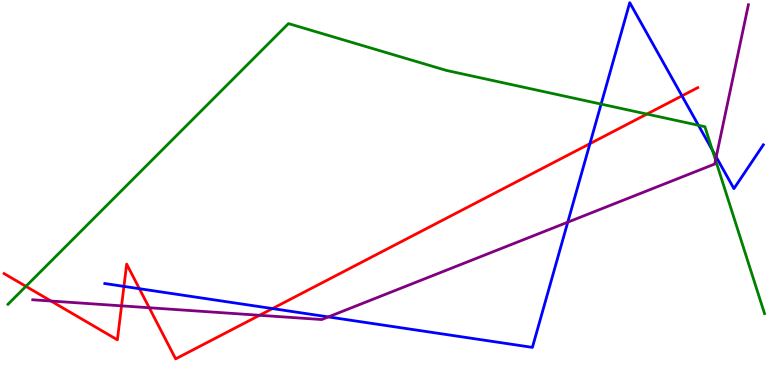[{'lines': ['blue', 'red'], 'intersections': [{'x': 1.6, 'y': 2.56}, {'x': 1.8, 'y': 2.5}, {'x': 3.52, 'y': 1.99}, {'x': 7.61, 'y': 6.27}, {'x': 8.8, 'y': 7.51}]}, {'lines': ['green', 'red'], 'intersections': [{'x': 0.334, 'y': 2.56}, {'x': 8.35, 'y': 7.04}]}, {'lines': ['purple', 'red'], 'intersections': [{'x': 0.658, 'y': 2.18}, {'x': 1.57, 'y': 2.06}, {'x': 1.93, 'y': 2.01}, {'x': 3.35, 'y': 1.81}]}, {'lines': ['blue', 'green'], 'intersections': [{'x': 7.76, 'y': 7.3}, {'x': 9.01, 'y': 6.75}, {'x': 9.19, 'y': 6.1}]}, {'lines': ['blue', 'purple'], 'intersections': [{'x': 4.24, 'y': 1.77}, {'x': 7.33, 'y': 4.23}, {'x': 9.24, 'y': 5.92}]}, {'lines': ['green', 'purple'], 'intersections': [{'x': 9.23, 'y': 5.84}]}]